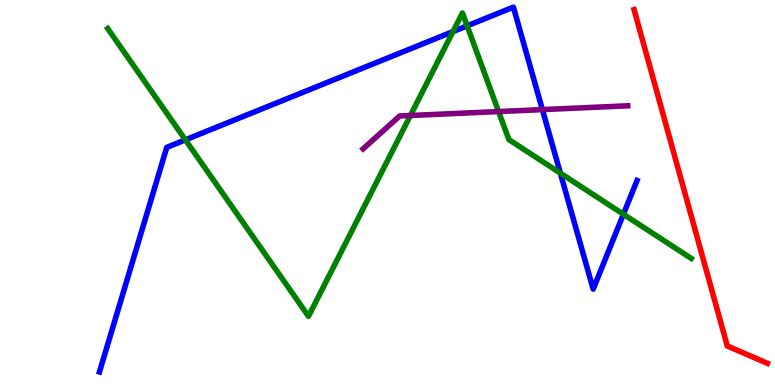[{'lines': ['blue', 'red'], 'intersections': []}, {'lines': ['green', 'red'], 'intersections': []}, {'lines': ['purple', 'red'], 'intersections': []}, {'lines': ['blue', 'green'], 'intersections': [{'x': 2.39, 'y': 6.37}, {'x': 5.85, 'y': 9.18}, {'x': 6.03, 'y': 9.33}, {'x': 7.23, 'y': 5.5}, {'x': 8.04, 'y': 4.44}]}, {'lines': ['blue', 'purple'], 'intersections': [{'x': 7.0, 'y': 7.15}]}, {'lines': ['green', 'purple'], 'intersections': [{'x': 5.3, 'y': 7.0}, {'x': 6.43, 'y': 7.1}]}]